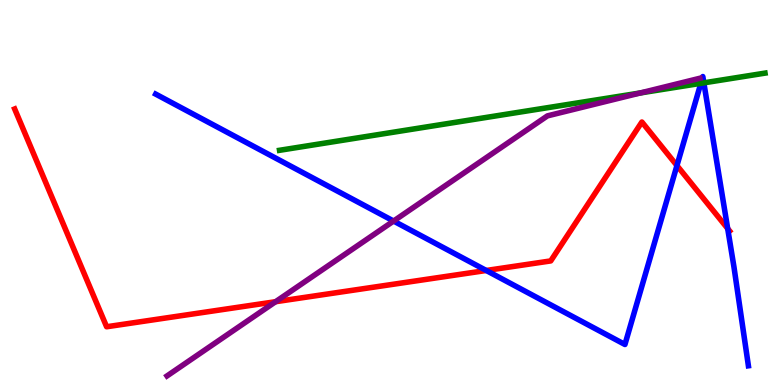[{'lines': ['blue', 'red'], 'intersections': [{'x': 6.27, 'y': 2.97}, {'x': 8.73, 'y': 5.7}, {'x': 9.39, 'y': 4.06}]}, {'lines': ['green', 'red'], 'intersections': []}, {'lines': ['purple', 'red'], 'intersections': [{'x': 3.56, 'y': 2.16}]}, {'lines': ['blue', 'green'], 'intersections': [{'x': 9.04, 'y': 7.84}, {'x': 9.08, 'y': 7.85}]}, {'lines': ['blue', 'purple'], 'intersections': [{'x': 5.08, 'y': 4.26}]}, {'lines': ['green', 'purple'], 'intersections': [{'x': 8.26, 'y': 7.59}]}]